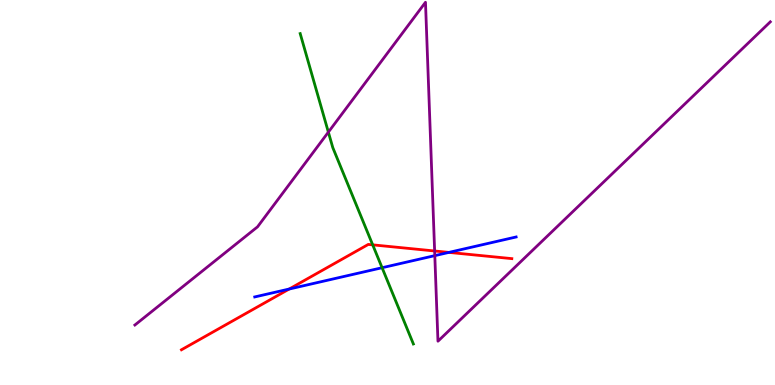[{'lines': ['blue', 'red'], 'intersections': [{'x': 3.73, 'y': 2.49}, {'x': 5.79, 'y': 3.44}]}, {'lines': ['green', 'red'], 'intersections': [{'x': 4.81, 'y': 3.64}]}, {'lines': ['purple', 'red'], 'intersections': [{'x': 5.61, 'y': 3.48}]}, {'lines': ['blue', 'green'], 'intersections': [{'x': 4.93, 'y': 3.05}]}, {'lines': ['blue', 'purple'], 'intersections': [{'x': 5.61, 'y': 3.36}]}, {'lines': ['green', 'purple'], 'intersections': [{'x': 4.24, 'y': 6.57}]}]